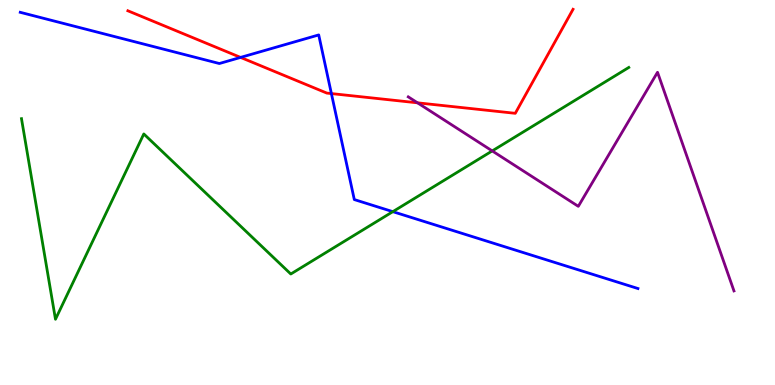[{'lines': ['blue', 'red'], 'intersections': [{'x': 3.1, 'y': 8.51}, {'x': 4.28, 'y': 7.57}]}, {'lines': ['green', 'red'], 'intersections': []}, {'lines': ['purple', 'red'], 'intersections': [{'x': 5.39, 'y': 7.33}]}, {'lines': ['blue', 'green'], 'intersections': [{'x': 5.07, 'y': 4.5}]}, {'lines': ['blue', 'purple'], 'intersections': []}, {'lines': ['green', 'purple'], 'intersections': [{'x': 6.35, 'y': 6.08}]}]